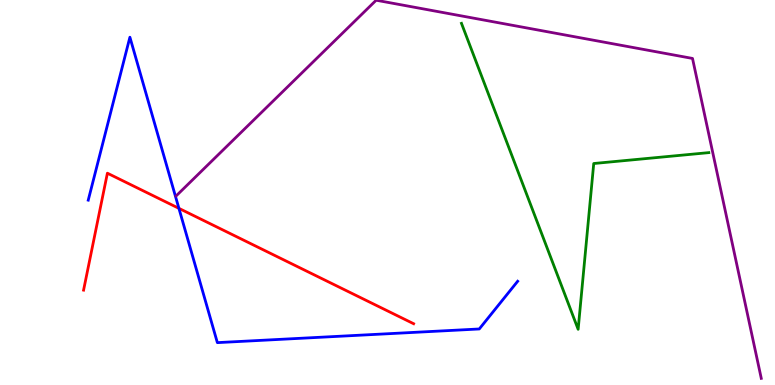[{'lines': ['blue', 'red'], 'intersections': [{'x': 2.31, 'y': 4.59}]}, {'lines': ['green', 'red'], 'intersections': []}, {'lines': ['purple', 'red'], 'intersections': []}, {'lines': ['blue', 'green'], 'intersections': []}, {'lines': ['blue', 'purple'], 'intersections': []}, {'lines': ['green', 'purple'], 'intersections': []}]